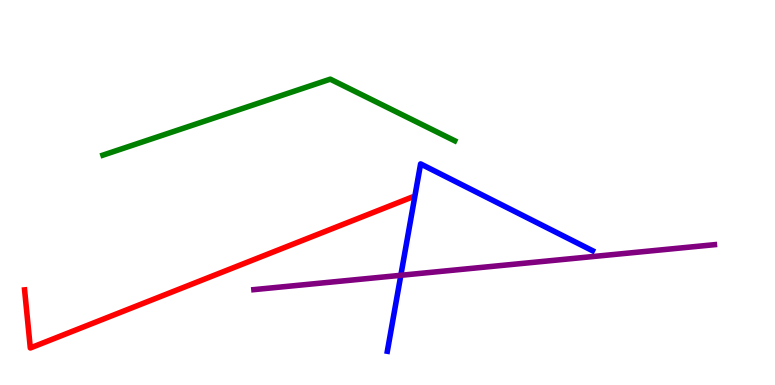[{'lines': ['blue', 'red'], 'intersections': []}, {'lines': ['green', 'red'], 'intersections': []}, {'lines': ['purple', 'red'], 'intersections': []}, {'lines': ['blue', 'green'], 'intersections': []}, {'lines': ['blue', 'purple'], 'intersections': [{'x': 5.17, 'y': 2.85}]}, {'lines': ['green', 'purple'], 'intersections': []}]